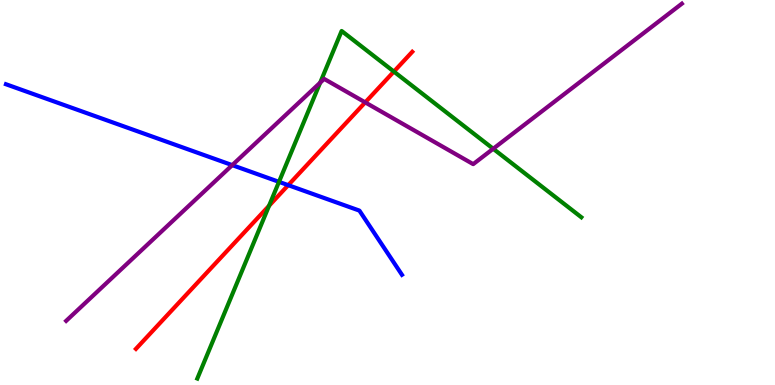[{'lines': ['blue', 'red'], 'intersections': [{'x': 3.72, 'y': 5.19}]}, {'lines': ['green', 'red'], 'intersections': [{'x': 3.47, 'y': 4.66}, {'x': 5.08, 'y': 8.14}]}, {'lines': ['purple', 'red'], 'intersections': [{'x': 4.71, 'y': 7.34}]}, {'lines': ['blue', 'green'], 'intersections': [{'x': 3.6, 'y': 5.28}]}, {'lines': ['blue', 'purple'], 'intersections': [{'x': 3.0, 'y': 5.71}]}, {'lines': ['green', 'purple'], 'intersections': [{'x': 4.13, 'y': 7.85}, {'x': 6.36, 'y': 6.14}]}]